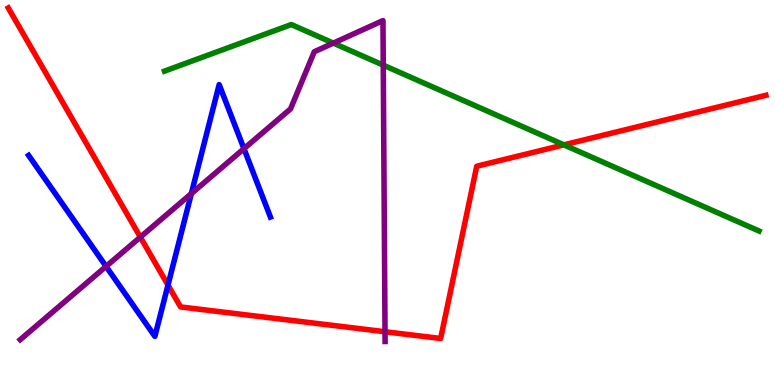[{'lines': ['blue', 'red'], 'intersections': [{'x': 2.17, 'y': 2.6}]}, {'lines': ['green', 'red'], 'intersections': [{'x': 7.28, 'y': 6.24}]}, {'lines': ['purple', 'red'], 'intersections': [{'x': 1.81, 'y': 3.84}, {'x': 4.97, 'y': 1.38}]}, {'lines': ['blue', 'green'], 'intersections': []}, {'lines': ['blue', 'purple'], 'intersections': [{'x': 1.37, 'y': 3.08}, {'x': 2.47, 'y': 4.97}, {'x': 3.15, 'y': 6.14}]}, {'lines': ['green', 'purple'], 'intersections': [{'x': 4.3, 'y': 8.88}, {'x': 4.95, 'y': 8.31}]}]